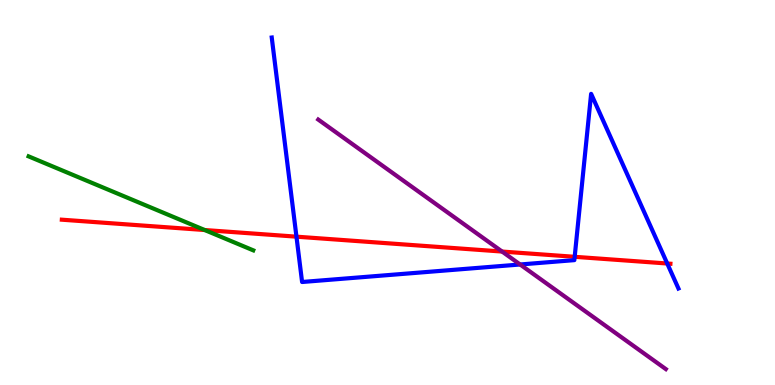[{'lines': ['blue', 'red'], 'intersections': [{'x': 3.83, 'y': 3.85}, {'x': 7.42, 'y': 3.33}, {'x': 8.61, 'y': 3.16}]}, {'lines': ['green', 'red'], 'intersections': [{'x': 2.64, 'y': 4.03}]}, {'lines': ['purple', 'red'], 'intersections': [{'x': 6.48, 'y': 3.47}]}, {'lines': ['blue', 'green'], 'intersections': []}, {'lines': ['blue', 'purple'], 'intersections': [{'x': 6.71, 'y': 3.13}]}, {'lines': ['green', 'purple'], 'intersections': []}]